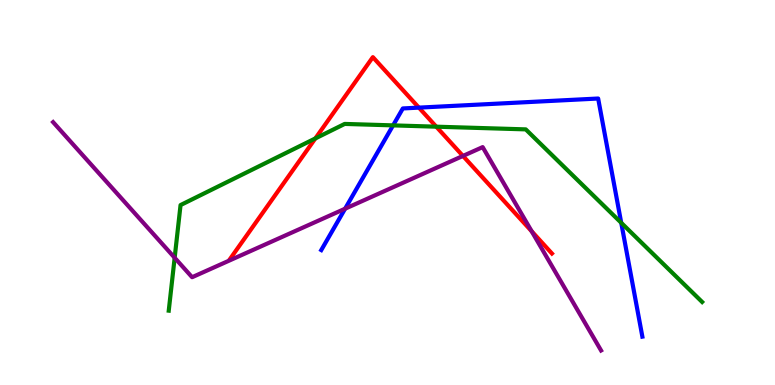[{'lines': ['blue', 'red'], 'intersections': [{'x': 5.41, 'y': 7.2}]}, {'lines': ['green', 'red'], 'intersections': [{'x': 4.07, 'y': 6.4}, {'x': 5.63, 'y': 6.71}]}, {'lines': ['purple', 'red'], 'intersections': [{'x': 5.97, 'y': 5.95}, {'x': 6.86, 'y': 3.99}]}, {'lines': ['blue', 'green'], 'intersections': [{'x': 5.07, 'y': 6.74}, {'x': 8.02, 'y': 4.21}]}, {'lines': ['blue', 'purple'], 'intersections': [{'x': 4.45, 'y': 4.58}]}, {'lines': ['green', 'purple'], 'intersections': [{'x': 2.25, 'y': 3.31}]}]